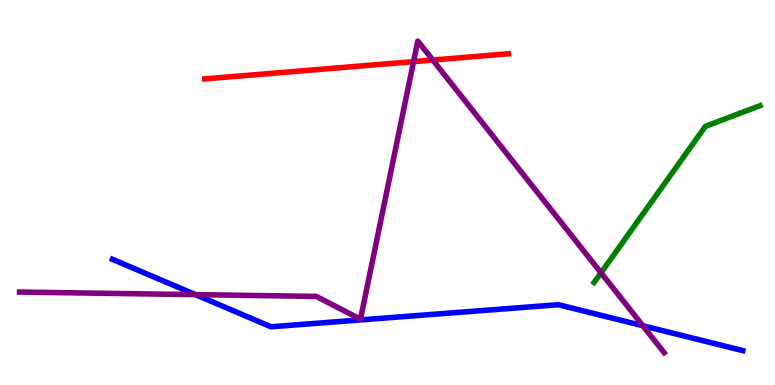[{'lines': ['blue', 'red'], 'intersections': []}, {'lines': ['green', 'red'], 'intersections': []}, {'lines': ['purple', 'red'], 'intersections': [{'x': 5.34, 'y': 8.4}, {'x': 5.58, 'y': 8.44}]}, {'lines': ['blue', 'green'], 'intersections': []}, {'lines': ['blue', 'purple'], 'intersections': [{'x': 2.52, 'y': 2.35}, {'x': 8.3, 'y': 1.54}]}, {'lines': ['green', 'purple'], 'intersections': [{'x': 7.75, 'y': 2.91}]}]